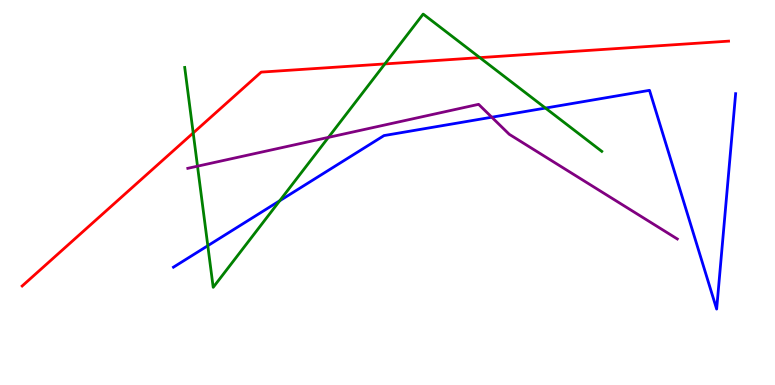[{'lines': ['blue', 'red'], 'intersections': []}, {'lines': ['green', 'red'], 'intersections': [{'x': 2.49, 'y': 6.55}, {'x': 4.97, 'y': 8.34}, {'x': 6.19, 'y': 8.5}]}, {'lines': ['purple', 'red'], 'intersections': []}, {'lines': ['blue', 'green'], 'intersections': [{'x': 2.68, 'y': 3.62}, {'x': 3.61, 'y': 4.79}, {'x': 7.04, 'y': 7.19}]}, {'lines': ['blue', 'purple'], 'intersections': [{'x': 6.35, 'y': 6.96}]}, {'lines': ['green', 'purple'], 'intersections': [{'x': 2.55, 'y': 5.68}, {'x': 4.24, 'y': 6.43}]}]